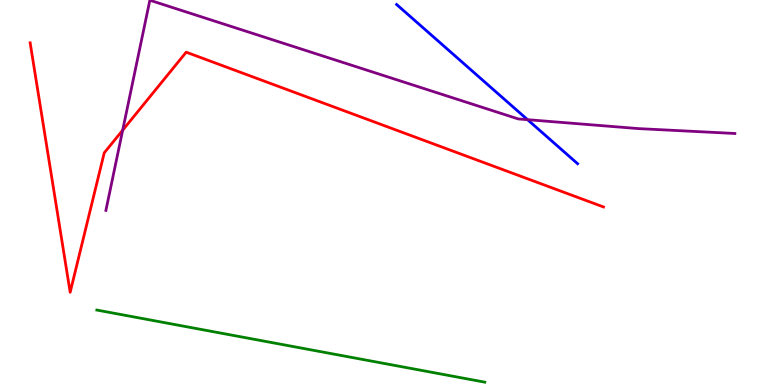[{'lines': ['blue', 'red'], 'intersections': []}, {'lines': ['green', 'red'], 'intersections': []}, {'lines': ['purple', 'red'], 'intersections': [{'x': 1.58, 'y': 6.62}]}, {'lines': ['blue', 'green'], 'intersections': []}, {'lines': ['blue', 'purple'], 'intersections': [{'x': 6.81, 'y': 6.89}]}, {'lines': ['green', 'purple'], 'intersections': []}]